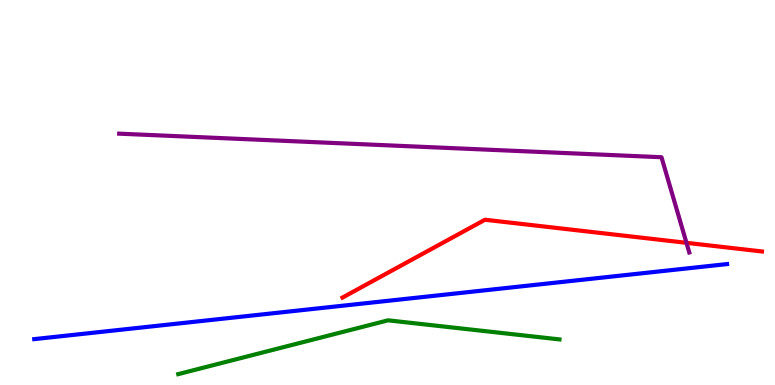[{'lines': ['blue', 'red'], 'intersections': []}, {'lines': ['green', 'red'], 'intersections': []}, {'lines': ['purple', 'red'], 'intersections': [{'x': 8.86, 'y': 3.69}]}, {'lines': ['blue', 'green'], 'intersections': []}, {'lines': ['blue', 'purple'], 'intersections': []}, {'lines': ['green', 'purple'], 'intersections': []}]